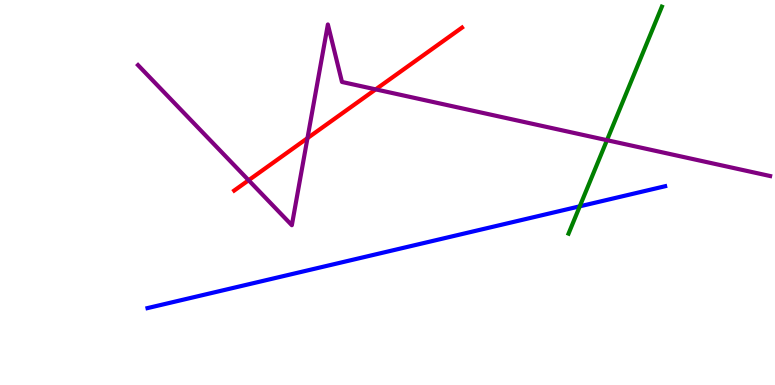[{'lines': ['blue', 'red'], 'intersections': []}, {'lines': ['green', 'red'], 'intersections': []}, {'lines': ['purple', 'red'], 'intersections': [{'x': 3.21, 'y': 5.32}, {'x': 3.97, 'y': 6.41}, {'x': 4.85, 'y': 7.68}]}, {'lines': ['blue', 'green'], 'intersections': [{'x': 7.48, 'y': 4.64}]}, {'lines': ['blue', 'purple'], 'intersections': []}, {'lines': ['green', 'purple'], 'intersections': [{'x': 7.83, 'y': 6.36}]}]